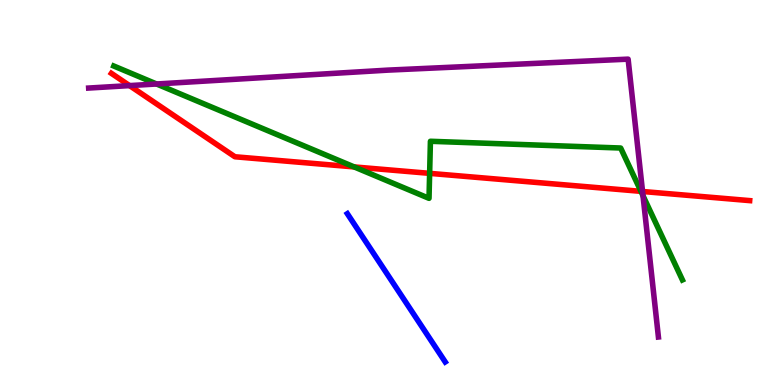[{'lines': ['blue', 'red'], 'intersections': []}, {'lines': ['green', 'red'], 'intersections': [{'x': 4.57, 'y': 5.66}, {'x': 5.54, 'y': 5.5}, {'x': 8.27, 'y': 5.03}]}, {'lines': ['purple', 'red'], 'intersections': [{'x': 1.67, 'y': 7.78}, {'x': 8.29, 'y': 5.03}]}, {'lines': ['blue', 'green'], 'intersections': []}, {'lines': ['blue', 'purple'], 'intersections': []}, {'lines': ['green', 'purple'], 'intersections': [{'x': 2.02, 'y': 7.82}, {'x': 8.3, 'y': 4.92}]}]